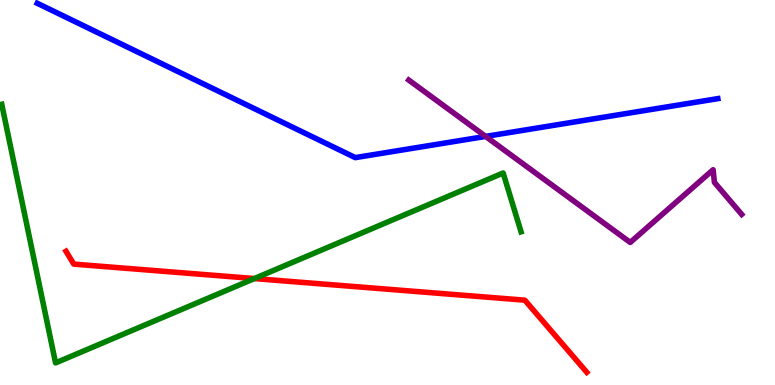[{'lines': ['blue', 'red'], 'intersections': []}, {'lines': ['green', 'red'], 'intersections': [{'x': 3.28, 'y': 2.76}]}, {'lines': ['purple', 'red'], 'intersections': []}, {'lines': ['blue', 'green'], 'intersections': []}, {'lines': ['blue', 'purple'], 'intersections': [{'x': 6.27, 'y': 6.46}]}, {'lines': ['green', 'purple'], 'intersections': []}]